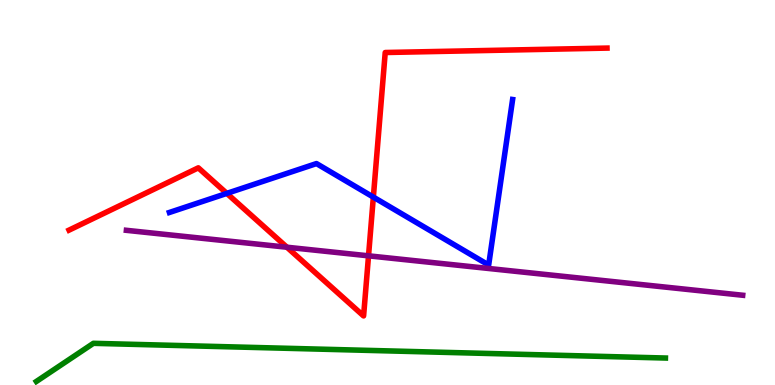[{'lines': ['blue', 'red'], 'intersections': [{'x': 2.93, 'y': 4.98}, {'x': 4.82, 'y': 4.88}]}, {'lines': ['green', 'red'], 'intersections': []}, {'lines': ['purple', 'red'], 'intersections': [{'x': 3.7, 'y': 3.58}, {'x': 4.76, 'y': 3.36}]}, {'lines': ['blue', 'green'], 'intersections': []}, {'lines': ['blue', 'purple'], 'intersections': []}, {'lines': ['green', 'purple'], 'intersections': []}]